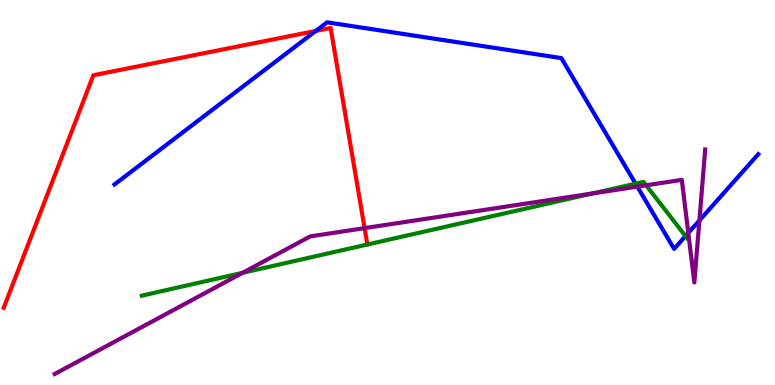[{'lines': ['blue', 'red'], 'intersections': [{'x': 4.07, 'y': 9.2}]}, {'lines': ['green', 'red'], 'intersections': []}, {'lines': ['purple', 'red'], 'intersections': [{'x': 4.7, 'y': 4.07}]}, {'lines': ['blue', 'green'], 'intersections': [{'x': 8.2, 'y': 5.23}, {'x': 8.85, 'y': 3.87}]}, {'lines': ['blue', 'purple'], 'intersections': [{'x': 8.22, 'y': 5.15}, {'x': 8.88, 'y': 3.95}, {'x': 9.02, 'y': 4.27}]}, {'lines': ['green', 'purple'], 'intersections': [{'x': 3.13, 'y': 2.91}, {'x': 7.64, 'y': 4.97}, {'x': 8.34, 'y': 5.19}]}]